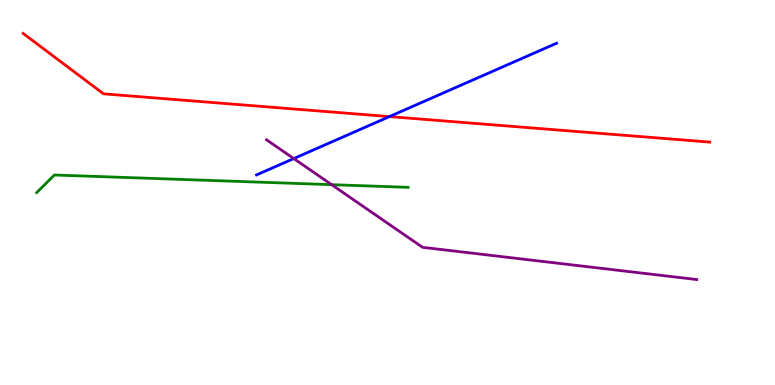[{'lines': ['blue', 'red'], 'intersections': [{'x': 5.02, 'y': 6.97}]}, {'lines': ['green', 'red'], 'intersections': []}, {'lines': ['purple', 'red'], 'intersections': []}, {'lines': ['blue', 'green'], 'intersections': []}, {'lines': ['blue', 'purple'], 'intersections': [{'x': 3.79, 'y': 5.88}]}, {'lines': ['green', 'purple'], 'intersections': [{'x': 4.28, 'y': 5.2}]}]